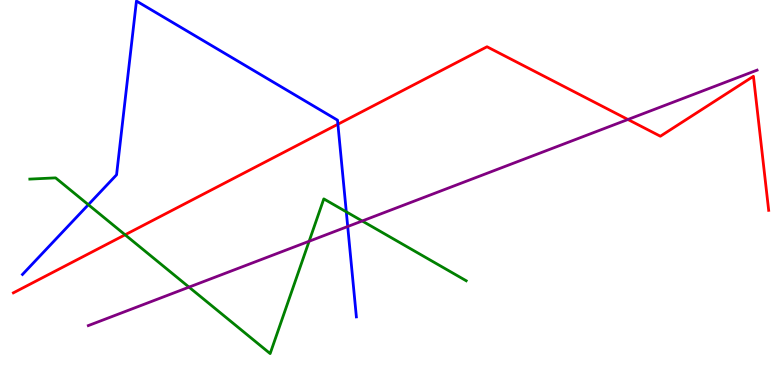[{'lines': ['blue', 'red'], 'intersections': [{'x': 4.36, 'y': 6.77}]}, {'lines': ['green', 'red'], 'intersections': [{'x': 1.61, 'y': 3.9}]}, {'lines': ['purple', 'red'], 'intersections': [{'x': 8.1, 'y': 6.9}]}, {'lines': ['blue', 'green'], 'intersections': [{'x': 1.14, 'y': 4.68}, {'x': 4.47, 'y': 4.5}]}, {'lines': ['blue', 'purple'], 'intersections': [{'x': 4.49, 'y': 4.12}]}, {'lines': ['green', 'purple'], 'intersections': [{'x': 2.44, 'y': 2.54}, {'x': 3.99, 'y': 3.73}, {'x': 4.67, 'y': 4.26}]}]